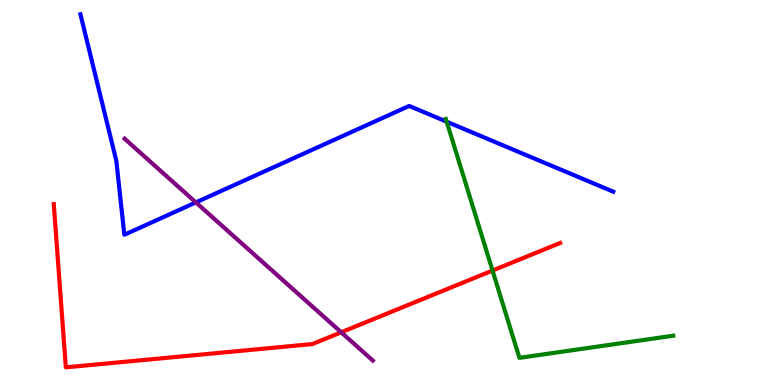[{'lines': ['blue', 'red'], 'intersections': []}, {'lines': ['green', 'red'], 'intersections': [{'x': 6.36, 'y': 2.97}]}, {'lines': ['purple', 'red'], 'intersections': [{'x': 4.4, 'y': 1.37}]}, {'lines': ['blue', 'green'], 'intersections': [{'x': 5.76, 'y': 6.84}]}, {'lines': ['blue', 'purple'], 'intersections': [{'x': 2.53, 'y': 4.74}]}, {'lines': ['green', 'purple'], 'intersections': []}]